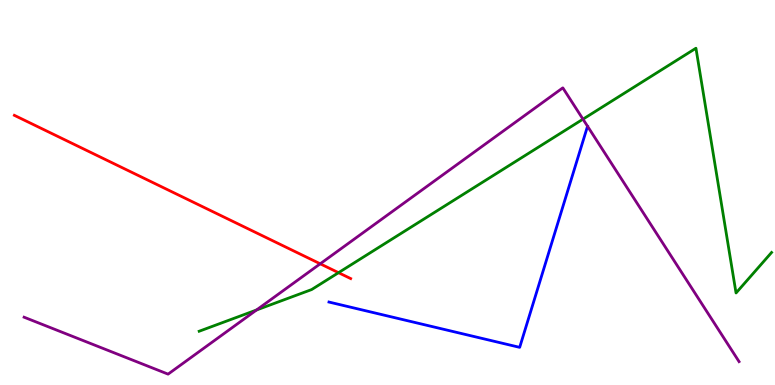[{'lines': ['blue', 'red'], 'intersections': []}, {'lines': ['green', 'red'], 'intersections': [{'x': 4.37, 'y': 2.92}]}, {'lines': ['purple', 'red'], 'intersections': [{'x': 4.13, 'y': 3.15}]}, {'lines': ['blue', 'green'], 'intersections': []}, {'lines': ['blue', 'purple'], 'intersections': []}, {'lines': ['green', 'purple'], 'intersections': [{'x': 3.31, 'y': 1.95}, {'x': 7.52, 'y': 6.9}]}]